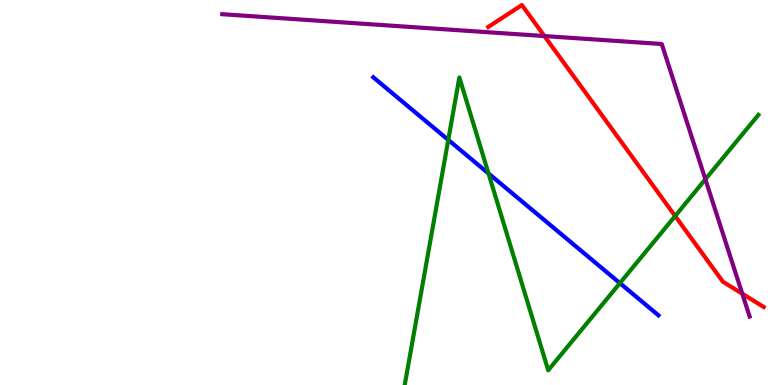[{'lines': ['blue', 'red'], 'intersections': []}, {'lines': ['green', 'red'], 'intersections': [{'x': 8.71, 'y': 4.39}]}, {'lines': ['purple', 'red'], 'intersections': [{'x': 7.02, 'y': 9.06}, {'x': 9.58, 'y': 2.37}]}, {'lines': ['blue', 'green'], 'intersections': [{'x': 5.78, 'y': 6.37}, {'x': 6.3, 'y': 5.49}, {'x': 8.0, 'y': 2.65}]}, {'lines': ['blue', 'purple'], 'intersections': []}, {'lines': ['green', 'purple'], 'intersections': [{'x': 9.1, 'y': 5.34}]}]